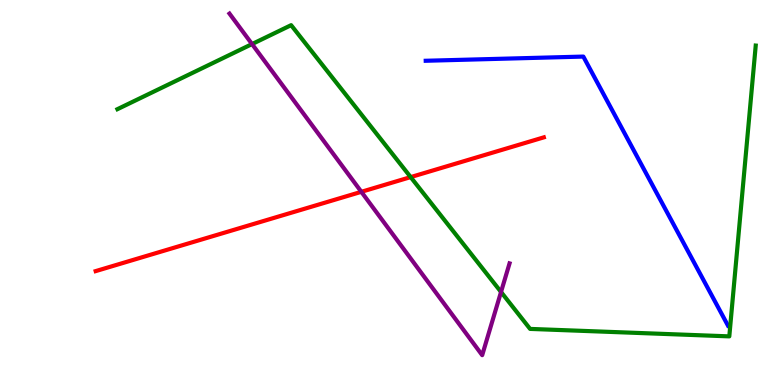[{'lines': ['blue', 'red'], 'intersections': []}, {'lines': ['green', 'red'], 'intersections': [{'x': 5.3, 'y': 5.4}]}, {'lines': ['purple', 'red'], 'intersections': [{'x': 4.66, 'y': 5.02}]}, {'lines': ['blue', 'green'], 'intersections': []}, {'lines': ['blue', 'purple'], 'intersections': []}, {'lines': ['green', 'purple'], 'intersections': [{'x': 3.25, 'y': 8.86}, {'x': 6.46, 'y': 2.42}]}]